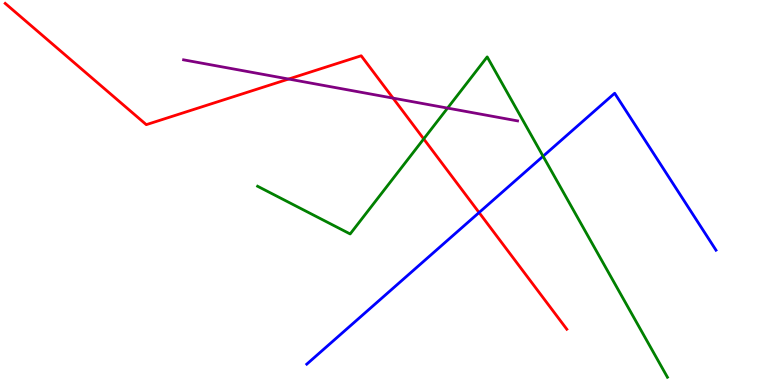[{'lines': ['blue', 'red'], 'intersections': [{'x': 6.18, 'y': 4.48}]}, {'lines': ['green', 'red'], 'intersections': [{'x': 5.47, 'y': 6.39}]}, {'lines': ['purple', 'red'], 'intersections': [{'x': 3.72, 'y': 7.95}, {'x': 5.07, 'y': 7.45}]}, {'lines': ['blue', 'green'], 'intersections': [{'x': 7.01, 'y': 5.94}]}, {'lines': ['blue', 'purple'], 'intersections': []}, {'lines': ['green', 'purple'], 'intersections': [{'x': 5.78, 'y': 7.19}]}]